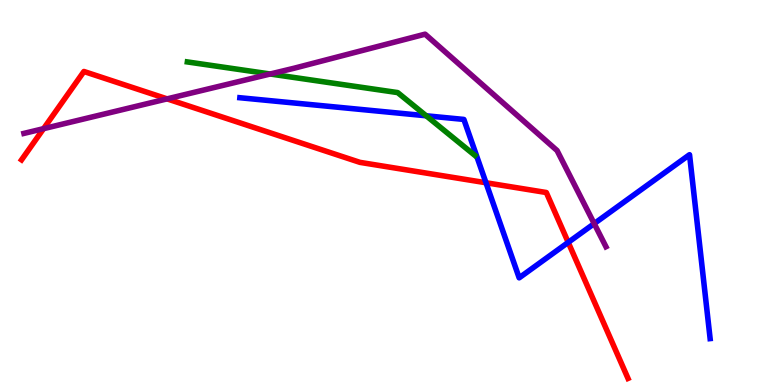[{'lines': ['blue', 'red'], 'intersections': [{'x': 6.27, 'y': 5.25}, {'x': 7.33, 'y': 3.7}]}, {'lines': ['green', 'red'], 'intersections': []}, {'lines': ['purple', 'red'], 'intersections': [{'x': 0.562, 'y': 6.66}, {'x': 2.16, 'y': 7.43}]}, {'lines': ['blue', 'green'], 'intersections': [{'x': 5.5, 'y': 6.99}]}, {'lines': ['blue', 'purple'], 'intersections': [{'x': 7.67, 'y': 4.19}]}, {'lines': ['green', 'purple'], 'intersections': [{'x': 3.49, 'y': 8.08}]}]